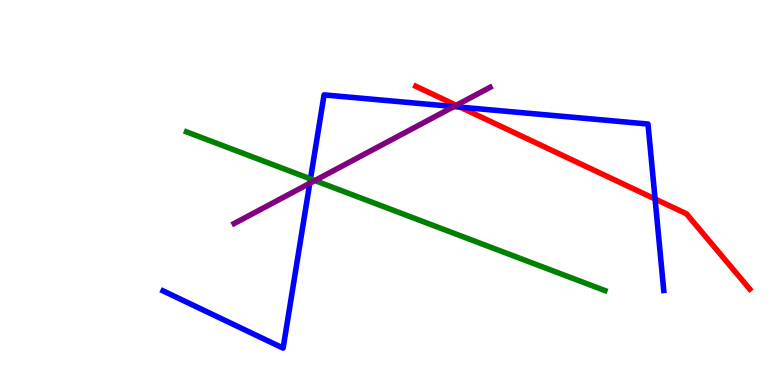[{'lines': ['blue', 'red'], 'intersections': [{'x': 5.94, 'y': 7.22}, {'x': 8.45, 'y': 4.83}]}, {'lines': ['green', 'red'], 'intersections': []}, {'lines': ['purple', 'red'], 'intersections': [{'x': 5.89, 'y': 7.26}]}, {'lines': ['blue', 'green'], 'intersections': [{'x': 4.01, 'y': 5.35}]}, {'lines': ['blue', 'purple'], 'intersections': [{'x': 4.0, 'y': 5.24}, {'x': 5.86, 'y': 7.23}]}, {'lines': ['green', 'purple'], 'intersections': [{'x': 4.06, 'y': 5.31}]}]